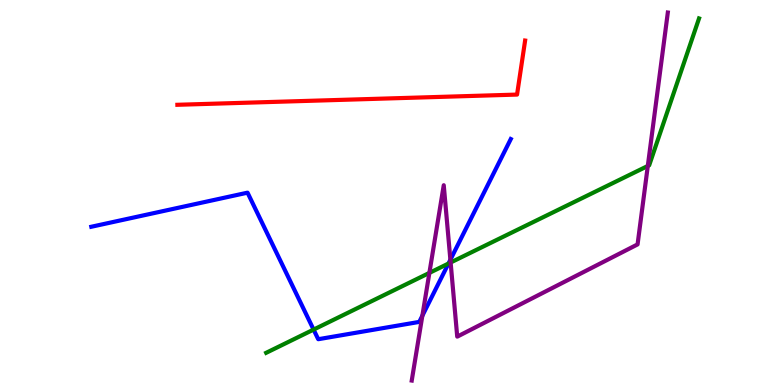[{'lines': ['blue', 'red'], 'intersections': []}, {'lines': ['green', 'red'], 'intersections': []}, {'lines': ['purple', 'red'], 'intersections': []}, {'lines': ['blue', 'green'], 'intersections': [{'x': 4.05, 'y': 1.44}, {'x': 5.79, 'y': 3.15}]}, {'lines': ['blue', 'purple'], 'intersections': [{'x': 5.45, 'y': 1.8}, {'x': 5.81, 'y': 3.25}]}, {'lines': ['green', 'purple'], 'intersections': [{'x': 5.54, 'y': 2.91}, {'x': 5.81, 'y': 3.18}, {'x': 8.36, 'y': 5.69}]}]